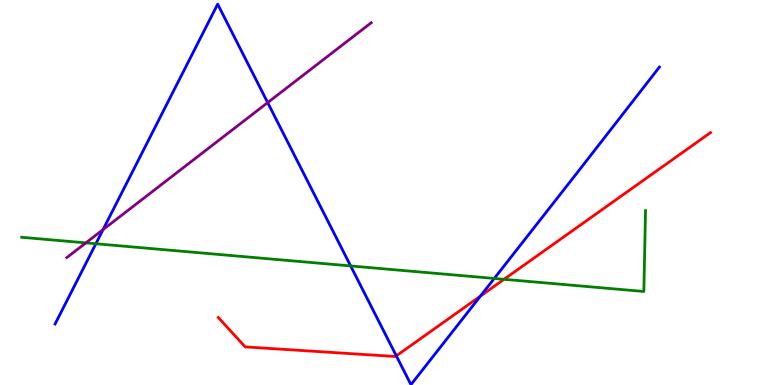[{'lines': ['blue', 'red'], 'intersections': [{'x': 5.11, 'y': 0.757}, {'x': 6.2, 'y': 2.31}]}, {'lines': ['green', 'red'], 'intersections': [{'x': 6.5, 'y': 2.75}]}, {'lines': ['purple', 'red'], 'intersections': []}, {'lines': ['blue', 'green'], 'intersections': [{'x': 1.24, 'y': 3.67}, {'x': 4.52, 'y': 3.09}, {'x': 6.38, 'y': 2.77}]}, {'lines': ['blue', 'purple'], 'intersections': [{'x': 1.33, 'y': 4.04}, {'x': 3.45, 'y': 7.33}]}, {'lines': ['green', 'purple'], 'intersections': [{'x': 1.11, 'y': 3.69}]}]